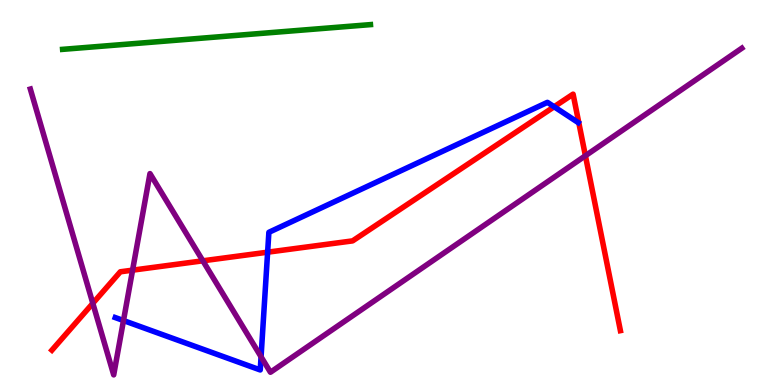[{'lines': ['blue', 'red'], 'intersections': [{'x': 3.45, 'y': 3.45}, {'x': 7.15, 'y': 7.23}]}, {'lines': ['green', 'red'], 'intersections': []}, {'lines': ['purple', 'red'], 'intersections': [{'x': 1.2, 'y': 2.12}, {'x': 1.71, 'y': 2.98}, {'x': 2.62, 'y': 3.23}, {'x': 7.55, 'y': 5.95}]}, {'lines': ['blue', 'green'], 'intersections': []}, {'lines': ['blue', 'purple'], 'intersections': [{'x': 1.59, 'y': 1.67}, {'x': 3.37, 'y': 0.733}]}, {'lines': ['green', 'purple'], 'intersections': []}]